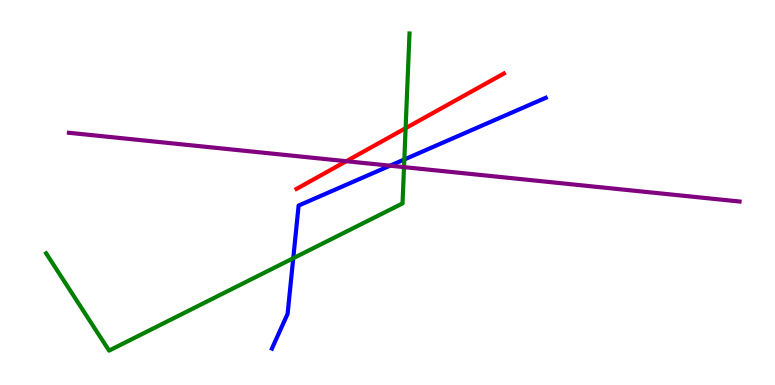[{'lines': ['blue', 'red'], 'intersections': []}, {'lines': ['green', 'red'], 'intersections': [{'x': 5.23, 'y': 6.67}]}, {'lines': ['purple', 'red'], 'intersections': [{'x': 4.47, 'y': 5.81}]}, {'lines': ['blue', 'green'], 'intersections': [{'x': 3.78, 'y': 3.29}, {'x': 5.22, 'y': 5.86}]}, {'lines': ['blue', 'purple'], 'intersections': [{'x': 5.03, 'y': 5.7}]}, {'lines': ['green', 'purple'], 'intersections': [{'x': 5.21, 'y': 5.66}]}]